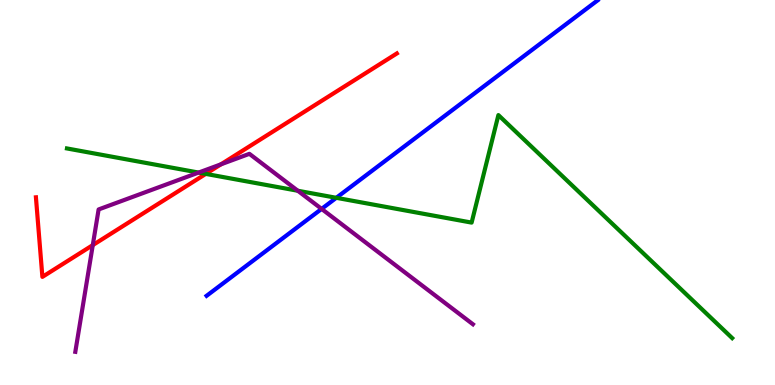[{'lines': ['blue', 'red'], 'intersections': []}, {'lines': ['green', 'red'], 'intersections': [{'x': 2.66, 'y': 5.48}]}, {'lines': ['purple', 'red'], 'intersections': [{'x': 1.2, 'y': 3.63}, {'x': 2.85, 'y': 5.73}]}, {'lines': ['blue', 'green'], 'intersections': [{'x': 4.34, 'y': 4.86}]}, {'lines': ['blue', 'purple'], 'intersections': [{'x': 4.15, 'y': 4.57}]}, {'lines': ['green', 'purple'], 'intersections': [{'x': 2.56, 'y': 5.52}, {'x': 3.84, 'y': 5.05}]}]